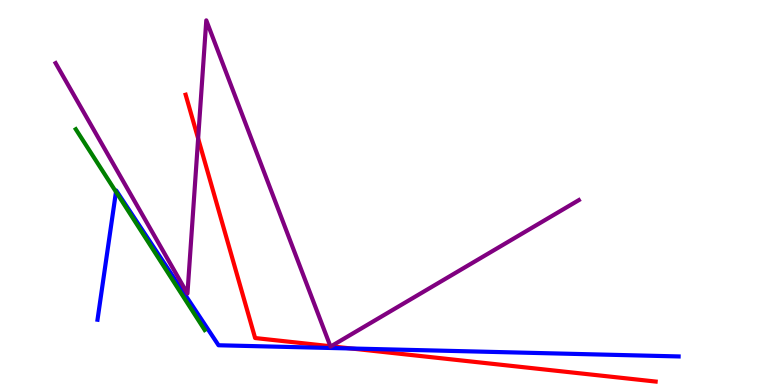[{'lines': ['blue', 'red'], 'intersections': [{'x': 4.53, 'y': 0.948}]}, {'lines': ['green', 'red'], 'intersections': []}, {'lines': ['purple', 'red'], 'intersections': [{'x': 2.56, 'y': 6.4}, {'x': 4.26, 'y': 1.01}, {'x': 4.27, 'y': 1.01}]}, {'lines': ['blue', 'green'], 'intersections': [{'x': 1.5, 'y': 5.02}]}, {'lines': ['blue', 'purple'], 'intersections': []}, {'lines': ['green', 'purple'], 'intersections': []}]